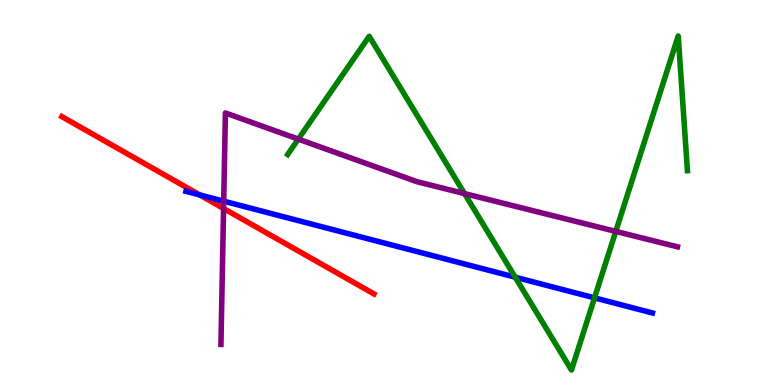[{'lines': ['blue', 'red'], 'intersections': [{'x': 2.58, 'y': 4.94}]}, {'lines': ['green', 'red'], 'intersections': []}, {'lines': ['purple', 'red'], 'intersections': [{'x': 2.88, 'y': 4.59}]}, {'lines': ['blue', 'green'], 'intersections': [{'x': 6.65, 'y': 2.8}, {'x': 7.67, 'y': 2.26}]}, {'lines': ['blue', 'purple'], 'intersections': [{'x': 2.89, 'y': 4.77}]}, {'lines': ['green', 'purple'], 'intersections': [{'x': 3.85, 'y': 6.39}, {'x': 5.99, 'y': 4.97}, {'x': 7.95, 'y': 3.99}]}]